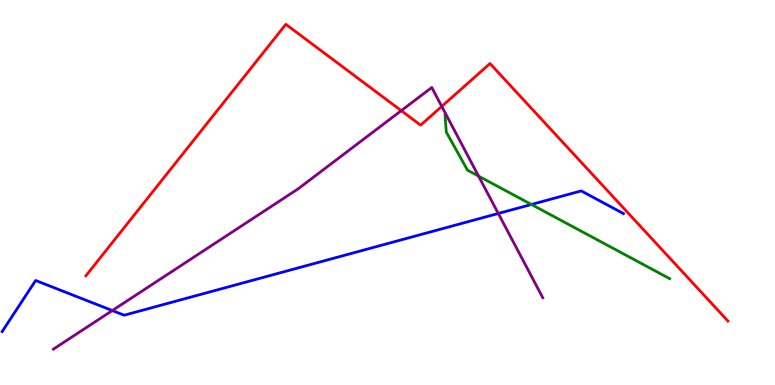[{'lines': ['blue', 'red'], 'intersections': []}, {'lines': ['green', 'red'], 'intersections': []}, {'lines': ['purple', 'red'], 'intersections': [{'x': 5.18, 'y': 7.13}, {'x': 5.7, 'y': 7.24}]}, {'lines': ['blue', 'green'], 'intersections': [{'x': 6.86, 'y': 4.69}]}, {'lines': ['blue', 'purple'], 'intersections': [{'x': 1.45, 'y': 1.93}, {'x': 6.43, 'y': 4.46}]}, {'lines': ['green', 'purple'], 'intersections': [{'x': 6.18, 'y': 5.43}]}]